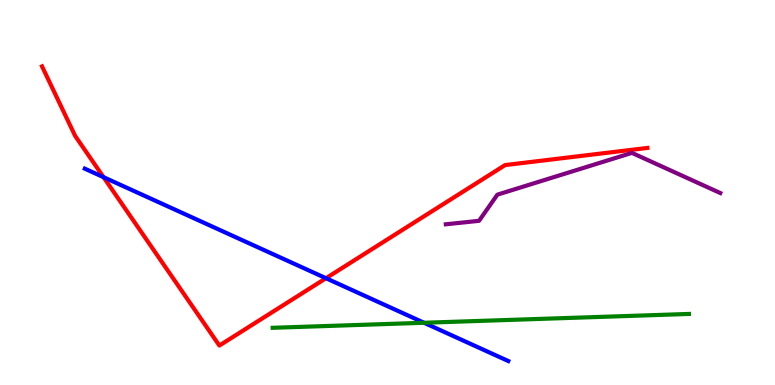[{'lines': ['blue', 'red'], 'intersections': [{'x': 1.34, 'y': 5.4}, {'x': 4.21, 'y': 2.77}]}, {'lines': ['green', 'red'], 'intersections': []}, {'lines': ['purple', 'red'], 'intersections': []}, {'lines': ['blue', 'green'], 'intersections': [{'x': 5.47, 'y': 1.62}]}, {'lines': ['blue', 'purple'], 'intersections': []}, {'lines': ['green', 'purple'], 'intersections': []}]